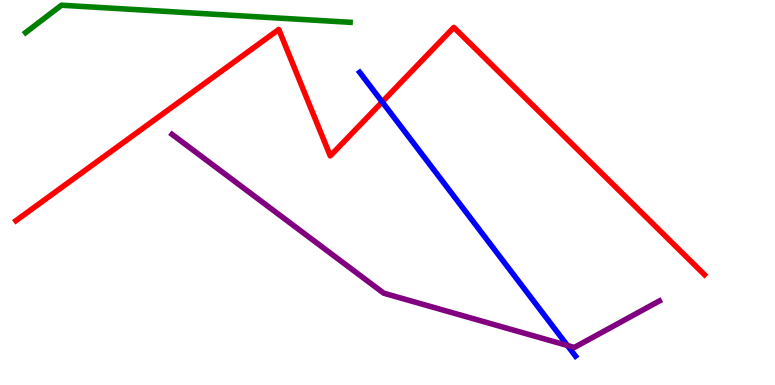[{'lines': ['blue', 'red'], 'intersections': [{'x': 4.93, 'y': 7.35}]}, {'lines': ['green', 'red'], 'intersections': []}, {'lines': ['purple', 'red'], 'intersections': []}, {'lines': ['blue', 'green'], 'intersections': []}, {'lines': ['blue', 'purple'], 'intersections': [{'x': 7.32, 'y': 1.03}]}, {'lines': ['green', 'purple'], 'intersections': []}]